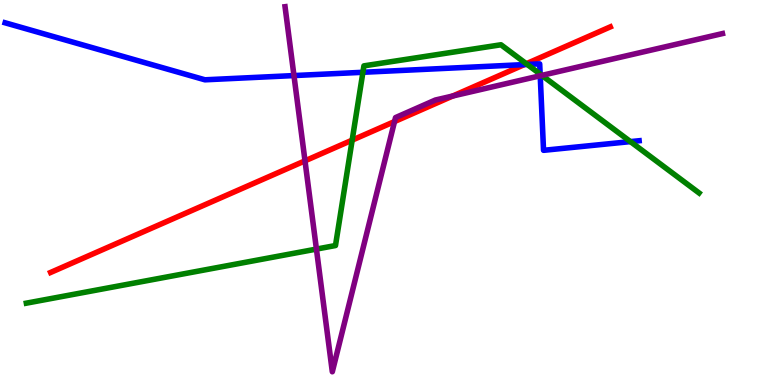[{'lines': ['blue', 'red'], 'intersections': [{'x': 6.77, 'y': 8.32}]}, {'lines': ['green', 'red'], 'intersections': [{'x': 4.54, 'y': 6.36}, {'x': 6.79, 'y': 8.34}]}, {'lines': ['purple', 'red'], 'intersections': [{'x': 3.94, 'y': 5.82}, {'x': 5.09, 'y': 6.84}, {'x': 5.84, 'y': 7.51}]}, {'lines': ['blue', 'green'], 'intersections': [{'x': 4.68, 'y': 8.12}, {'x': 6.8, 'y': 8.33}, {'x': 6.97, 'y': 8.08}, {'x': 8.13, 'y': 6.32}]}, {'lines': ['blue', 'purple'], 'intersections': [{'x': 3.79, 'y': 8.04}, {'x': 6.97, 'y': 8.03}]}, {'lines': ['green', 'purple'], 'intersections': [{'x': 4.08, 'y': 3.53}, {'x': 6.99, 'y': 8.04}]}]